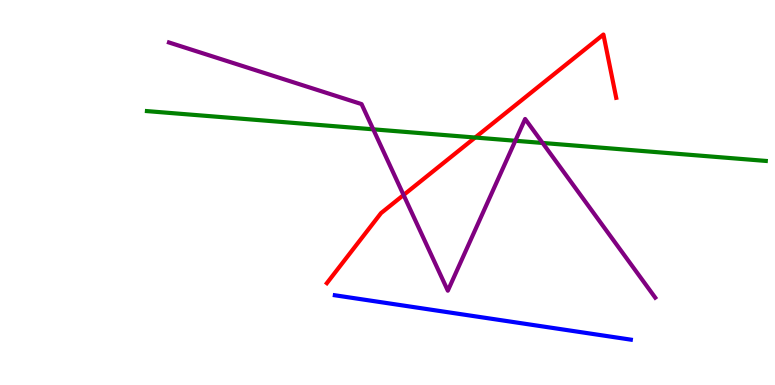[{'lines': ['blue', 'red'], 'intersections': []}, {'lines': ['green', 'red'], 'intersections': [{'x': 6.13, 'y': 6.43}]}, {'lines': ['purple', 'red'], 'intersections': [{'x': 5.21, 'y': 4.94}]}, {'lines': ['blue', 'green'], 'intersections': []}, {'lines': ['blue', 'purple'], 'intersections': []}, {'lines': ['green', 'purple'], 'intersections': [{'x': 4.82, 'y': 6.64}, {'x': 6.65, 'y': 6.34}, {'x': 7.0, 'y': 6.29}]}]